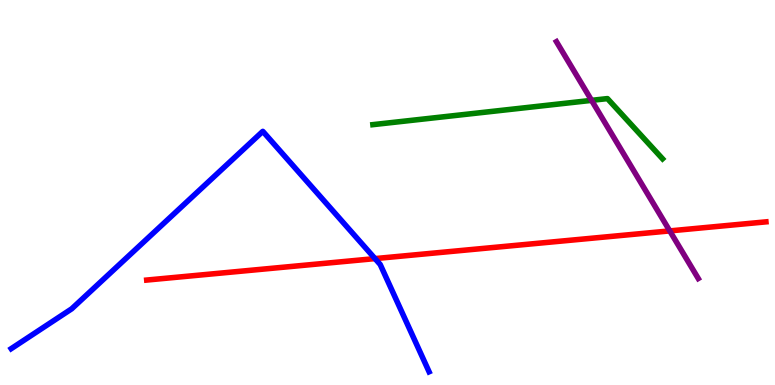[{'lines': ['blue', 'red'], 'intersections': [{'x': 4.84, 'y': 3.28}]}, {'lines': ['green', 'red'], 'intersections': []}, {'lines': ['purple', 'red'], 'intersections': [{'x': 8.64, 'y': 4.0}]}, {'lines': ['blue', 'green'], 'intersections': []}, {'lines': ['blue', 'purple'], 'intersections': []}, {'lines': ['green', 'purple'], 'intersections': [{'x': 7.63, 'y': 7.39}]}]